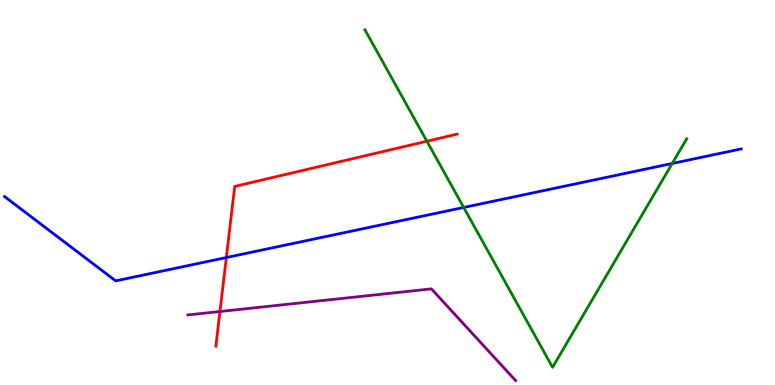[{'lines': ['blue', 'red'], 'intersections': [{'x': 2.92, 'y': 3.31}]}, {'lines': ['green', 'red'], 'intersections': [{'x': 5.51, 'y': 6.33}]}, {'lines': ['purple', 'red'], 'intersections': [{'x': 2.84, 'y': 1.91}]}, {'lines': ['blue', 'green'], 'intersections': [{'x': 5.98, 'y': 4.61}, {'x': 8.67, 'y': 5.75}]}, {'lines': ['blue', 'purple'], 'intersections': []}, {'lines': ['green', 'purple'], 'intersections': []}]